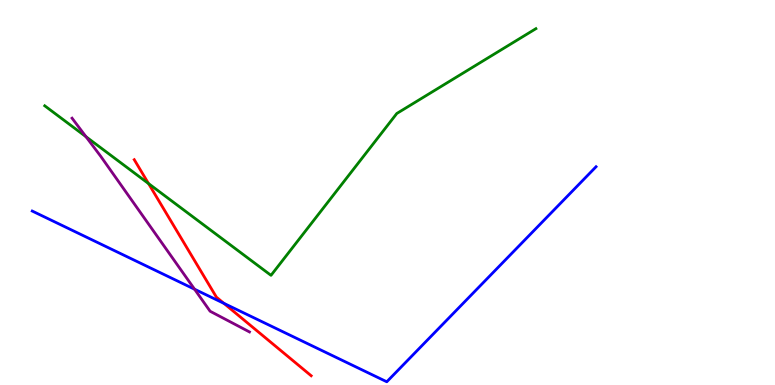[{'lines': ['blue', 'red'], 'intersections': [{'x': 2.89, 'y': 2.12}]}, {'lines': ['green', 'red'], 'intersections': [{'x': 1.92, 'y': 5.23}]}, {'lines': ['purple', 'red'], 'intersections': []}, {'lines': ['blue', 'green'], 'intersections': []}, {'lines': ['blue', 'purple'], 'intersections': [{'x': 2.51, 'y': 2.49}]}, {'lines': ['green', 'purple'], 'intersections': [{'x': 1.11, 'y': 6.45}]}]